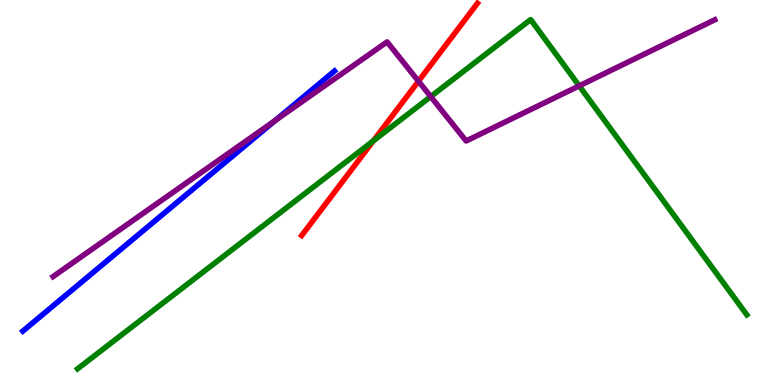[{'lines': ['blue', 'red'], 'intersections': []}, {'lines': ['green', 'red'], 'intersections': [{'x': 4.82, 'y': 6.34}]}, {'lines': ['purple', 'red'], 'intersections': [{'x': 5.4, 'y': 7.89}]}, {'lines': ['blue', 'green'], 'intersections': []}, {'lines': ['blue', 'purple'], 'intersections': [{'x': 3.55, 'y': 6.87}]}, {'lines': ['green', 'purple'], 'intersections': [{'x': 5.56, 'y': 7.49}, {'x': 7.47, 'y': 7.77}]}]